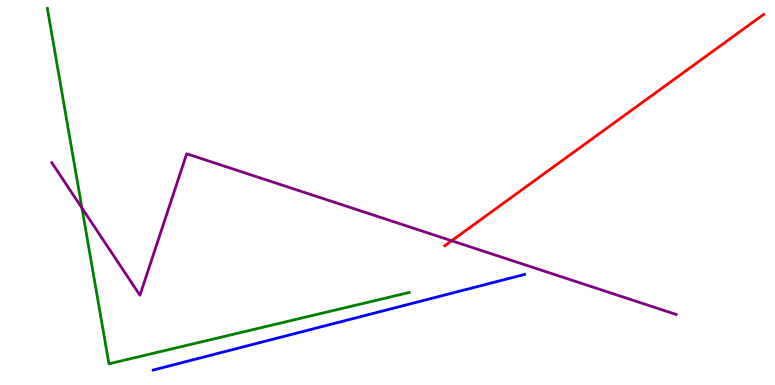[{'lines': ['blue', 'red'], 'intersections': []}, {'lines': ['green', 'red'], 'intersections': []}, {'lines': ['purple', 'red'], 'intersections': [{'x': 5.83, 'y': 3.75}]}, {'lines': ['blue', 'green'], 'intersections': []}, {'lines': ['blue', 'purple'], 'intersections': []}, {'lines': ['green', 'purple'], 'intersections': [{'x': 1.06, 'y': 4.6}]}]